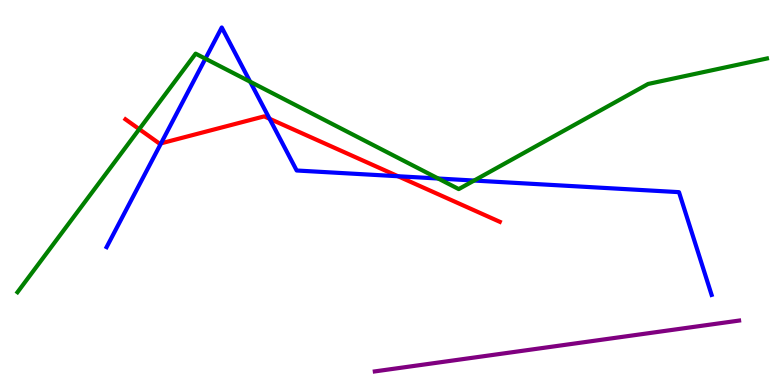[{'lines': ['blue', 'red'], 'intersections': [{'x': 2.08, 'y': 6.28}, {'x': 3.48, 'y': 6.92}, {'x': 5.14, 'y': 5.42}]}, {'lines': ['green', 'red'], 'intersections': [{'x': 1.8, 'y': 6.65}]}, {'lines': ['purple', 'red'], 'intersections': []}, {'lines': ['blue', 'green'], 'intersections': [{'x': 2.65, 'y': 8.48}, {'x': 3.23, 'y': 7.88}, {'x': 5.65, 'y': 5.36}, {'x': 6.12, 'y': 5.31}]}, {'lines': ['blue', 'purple'], 'intersections': []}, {'lines': ['green', 'purple'], 'intersections': []}]